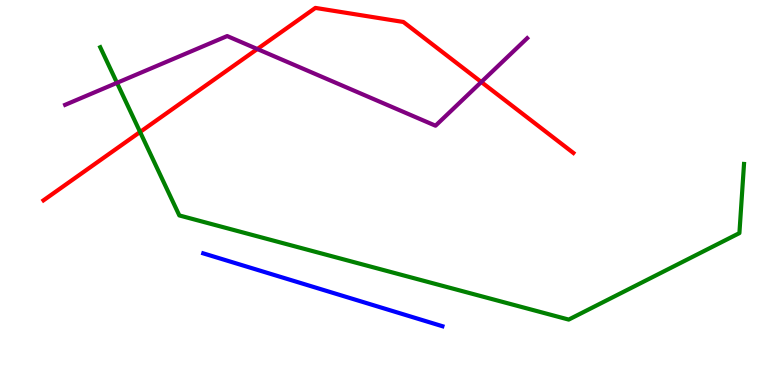[{'lines': ['blue', 'red'], 'intersections': []}, {'lines': ['green', 'red'], 'intersections': [{'x': 1.81, 'y': 6.57}]}, {'lines': ['purple', 'red'], 'intersections': [{'x': 3.32, 'y': 8.73}, {'x': 6.21, 'y': 7.87}]}, {'lines': ['blue', 'green'], 'intersections': []}, {'lines': ['blue', 'purple'], 'intersections': []}, {'lines': ['green', 'purple'], 'intersections': [{'x': 1.51, 'y': 7.85}]}]